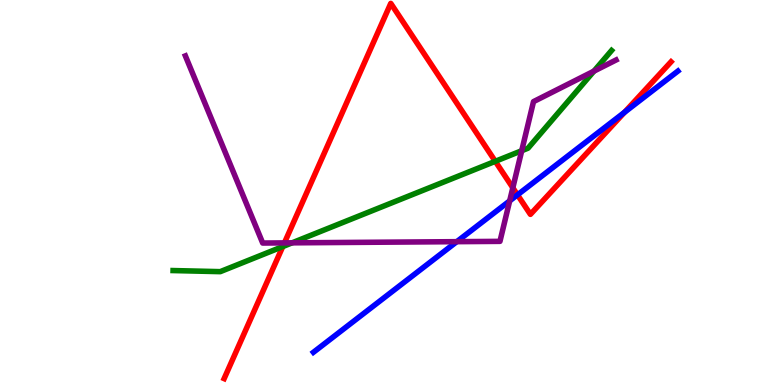[{'lines': ['blue', 'red'], 'intersections': [{'x': 6.68, 'y': 4.94}, {'x': 8.06, 'y': 7.08}]}, {'lines': ['green', 'red'], 'intersections': [{'x': 3.65, 'y': 3.6}, {'x': 6.39, 'y': 5.81}]}, {'lines': ['purple', 'red'], 'intersections': [{'x': 3.67, 'y': 3.69}, {'x': 6.62, 'y': 5.12}]}, {'lines': ['blue', 'green'], 'intersections': []}, {'lines': ['blue', 'purple'], 'intersections': [{'x': 5.89, 'y': 3.72}, {'x': 6.58, 'y': 4.78}]}, {'lines': ['green', 'purple'], 'intersections': [{'x': 3.77, 'y': 3.69}, {'x': 6.73, 'y': 6.09}, {'x': 7.66, 'y': 8.15}]}]